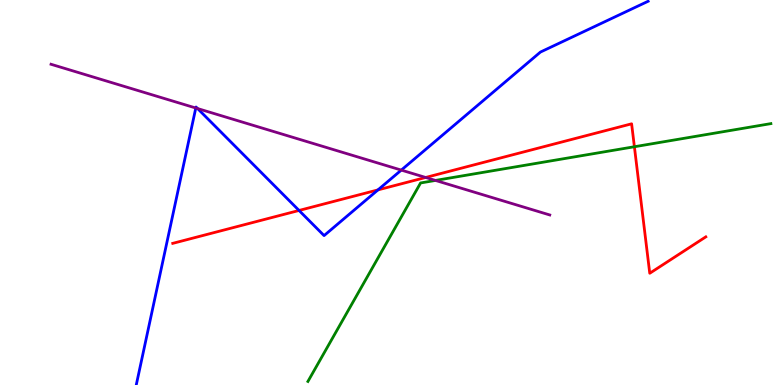[{'lines': ['blue', 'red'], 'intersections': [{'x': 3.86, 'y': 4.53}, {'x': 4.88, 'y': 5.07}]}, {'lines': ['green', 'red'], 'intersections': [{'x': 8.19, 'y': 6.19}]}, {'lines': ['purple', 'red'], 'intersections': [{'x': 5.49, 'y': 5.39}]}, {'lines': ['blue', 'green'], 'intersections': []}, {'lines': ['blue', 'purple'], 'intersections': [{'x': 2.53, 'y': 7.19}, {'x': 2.55, 'y': 7.18}, {'x': 5.18, 'y': 5.58}]}, {'lines': ['green', 'purple'], 'intersections': [{'x': 5.62, 'y': 5.31}]}]